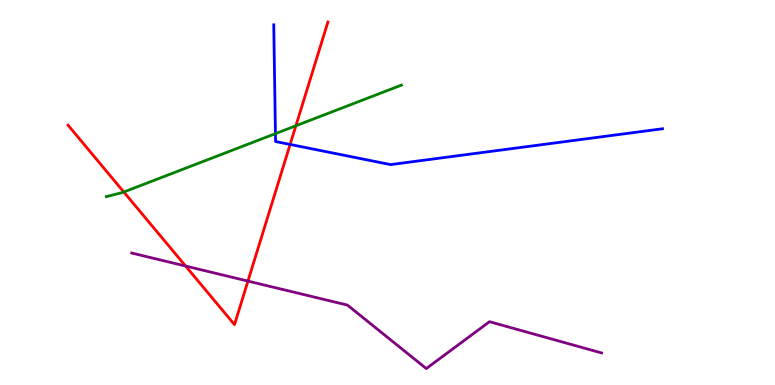[{'lines': ['blue', 'red'], 'intersections': [{'x': 3.74, 'y': 6.25}]}, {'lines': ['green', 'red'], 'intersections': [{'x': 1.6, 'y': 5.01}, {'x': 3.82, 'y': 6.73}]}, {'lines': ['purple', 'red'], 'intersections': [{'x': 2.39, 'y': 3.09}, {'x': 3.2, 'y': 2.7}]}, {'lines': ['blue', 'green'], 'intersections': [{'x': 3.55, 'y': 6.53}]}, {'lines': ['blue', 'purple'], 'intersections': []}, {'lines': ['green', 'purple'], 'intersections': []}]